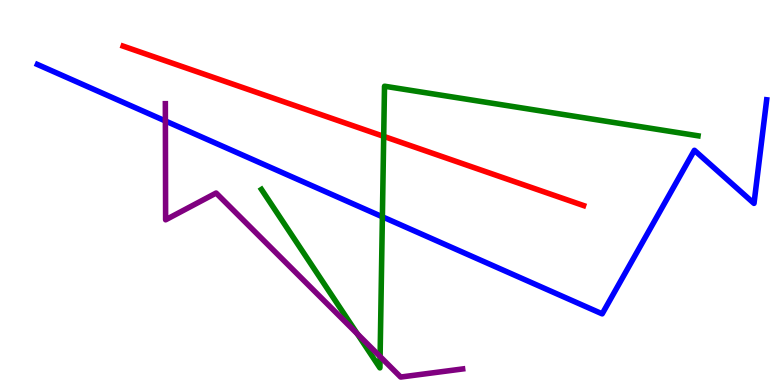[{'lines': ['blue', 'red'], 'intersections': []}, {'lines': ['green', 'red'], 'intersections': [{'x': 4.95, 'y': 6.46}]}, {'lines': ['purple', 'red'], 'intersections': []}, {'lines': ['blue', 'green'], 'intersections': [{'x': 4.93, 'y': 4.37}]}, {'lines': ['blue', 'purple'], 'intersections': [{'x': 2.13, 'y': 6.86}]}, {'lines': ['green', 'purple'], 'intersections': [{'x': 4.61, 'y': 1.33}, {'x': 4.9, 'y': 0.739}]}]